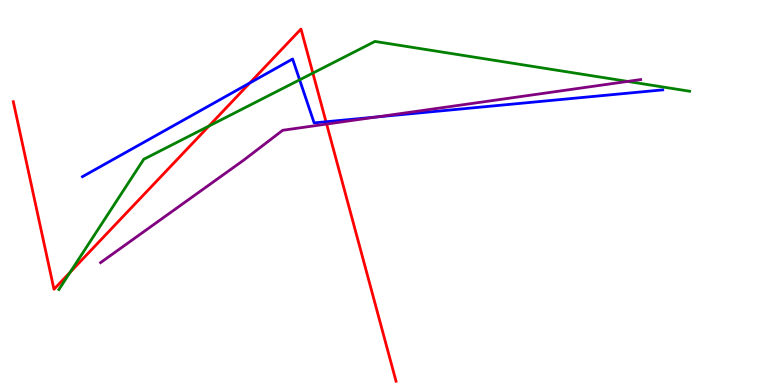[{'lines': ['blue', 'red'], 'intersections': [{'x': 3.22, 'y': 7.85}, {'x': 4.21, 'y': 6.84}]}, {'lines': ['green', 'red'], 'intersections': [{'x': 0.905, 'y': 2.93}, {'x': 2.7, 'y': 6.73}, {'x': 4.04, 'y': 8.1}]}, {'lines': ['purple', 'red'], 'intersections': [{'x': 4.21, 'y': 6.78}]}, {'lines': ['blue', 'green'], 'intersections': [{'x': 3.87, 'y': 7.93}]}, {'lines': ['blue', 'purple'], 'intersections': [{'x': 4.86, 'y': 6.96}]}, {'lines': ['green', 'purple'], 'intersections': [{'x': 8.1, 'y': 7.89}]}]